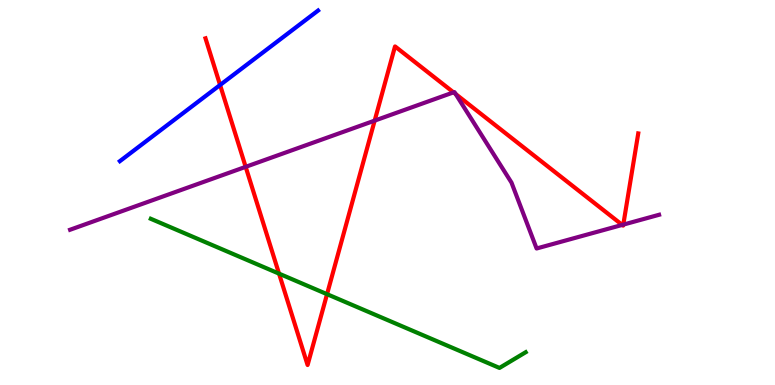[{'lines': ['blue', 'red'], 'intersections': [{'x': 2.84, 'y': 7.79}]}, {'lines': ['green', 'red'], 'intersections': [{'x': 3.6, 'y': 2.89}, {'x': 4.22, 'y': 2.36}]}, {'lines': ['purple', 'red'], 'intersections': [{'x': 3.17, 'y': 5.67}, {'x': 4.83, 'y': 6.87}, {'x': 5.85, 'y': 7.6}, {'x': 5.88, 'y': 7.56}, {'x': 8.03, 'y': 4.16}, {'x': 8.04, 'y': 4.17}]}, {'lines': ['blue', 'green'], 'intersections': []}, {'lines': ['blue', 'purple'], 'intersections': []}, {'lines': ['green', 'purple'], 'intersections': []}]